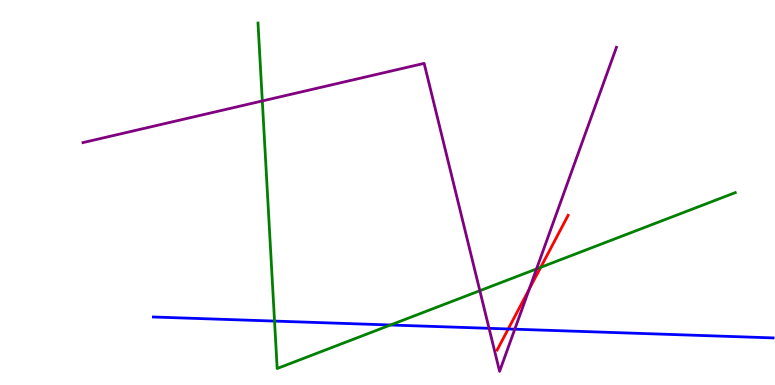[{'lines': ['blue', 'red'], 'intersections': [{'x': 6.56, 'y': 1.46}]}, {'lines': ['green', 'red'], 'intersections': [{'x': 6.98, 'y': 3.06}]}, {'lines': ['purple', 'red'], 'intersections': [{'x': 6.83, 'y': 2.49}]}, {'lines': ['blue', 'green'], 'intersections': [{'x': 3.54, 'y': 1.66}, {'x': 5.04, 'y': 1.56}]}, {'lines': ['blue', 'purple'], 'intersections': [{'x': 6.31, 'y': 1.47}, {'x': 6.64, 'y': 1.45}]}, {'lines': ['green', 'purple'], 'intersections': [{'x': 3.38, 'y': 7.38}, {'x': 6.19, 'y': 2.45}, {'x': 6.92, 'y': 3.01}]}]